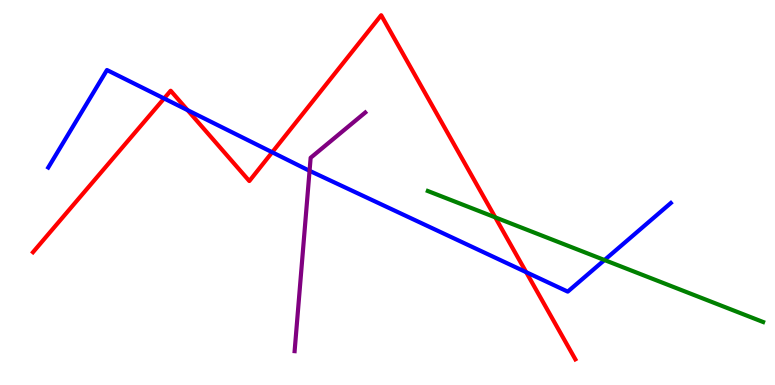[{'lines': ['blue', 'red'], 'intersections': [{'x': 2.12, 'y': 7.44}, {'x': 2.42, 'y': 7.14}, {'x': 3.51, 'y': 6.05}, {'x': 6.79, 'y': 2.93}]}, {'lines': ['green', 'red'], 'intersections': [{'x': 6.39, 'y': 4.35}]}, {'lines': ['purple', 'red'], 'intersections': []}, {'lines': ['blue', 'green'], 'intersections': [{'x': 7.8, 'y': 3.25}]}, {'lines': ['blue', 'purple'], 'intersections': [{'x': 3.99, 'y': 5.56}]}, {'lines': ['green', 'purple'], 'intersections': []}]